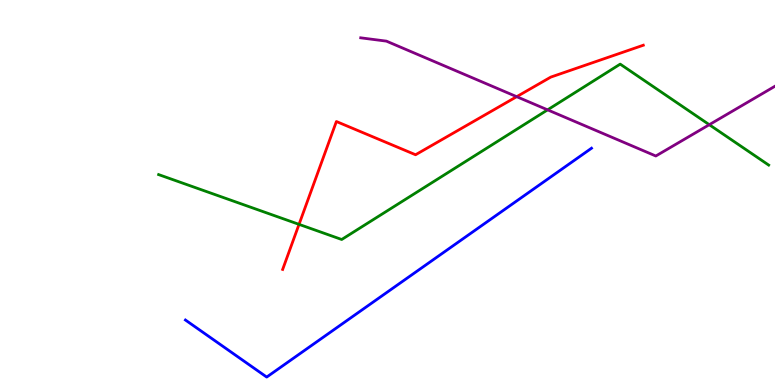[{'lines': ['blue', 'red'], 'intersections': []}, {'lines': ['green', 'red'], 'intersections': [{'x': 3.86, 'y': 4.17}]}, {'lines': ['purple', 'red'], 'intersections': [{'x': 6.67, 'y': 7.49}]}, {'lines': ['blue', 'green'], 'intersections': []}, {'lines': ['blue', 'purple'], 'intersections': []}, {'lines': ['green', 'purple'], 'intersections': [{'x': 7.07, 'y': 7.15}, {'x': 9.15, 'y': 6.76}]}]